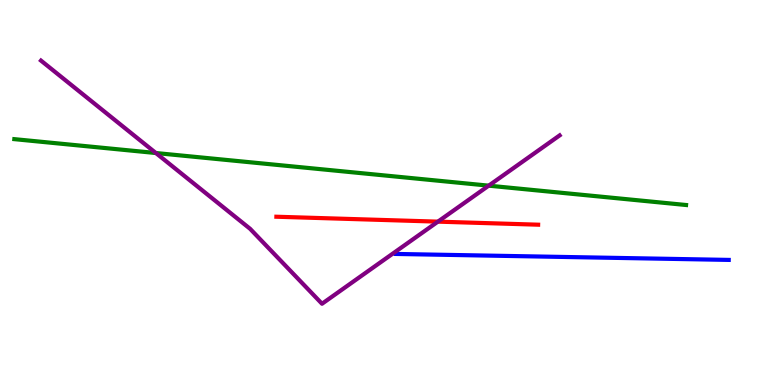[{'lines': ['blue', 'red'], 'intersections': []}, {'lines': ['green', 'red'], 'intersections': []}, {'lines': ['purple', 'red'], 'intersections': [{'x': 5.65, 'y': 4.24}]}, {'lines': ['blue', 'green'], 'intersections': []}, {'lines': ['blue', 'purple'], 'intersections': []}, {'lines': ['green', 'purple'], 'intersections': [{'x': 2.01, 'y': 6.03}, {'x': 6.31, 'y': 5.18}]}]